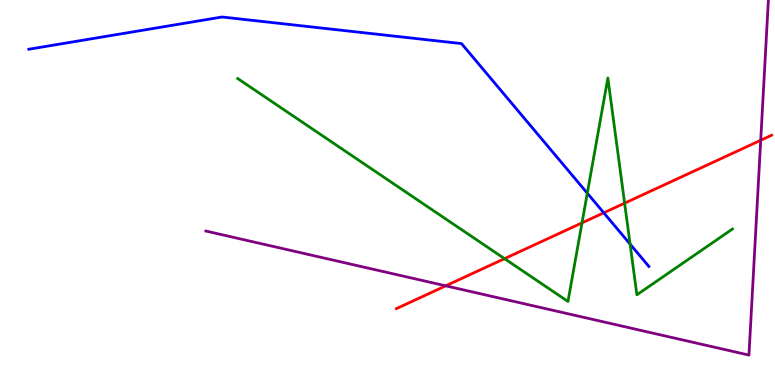[{'lines': ['blue', 'red'], 'intersections': [{'x': 7.79, 'y': 4.47}]}, {'lines': ['green', 'red'], 'intersections': [{'x': 6.51, 'y': 3.28}, {'x': 7.51, 'y': 4.21}, {'x': 8.06, 'y': 4.72}]}, {'lines': ['purple', 'red'], 'intersections': [{'x': 5.75, 'y': 2.58}, {'x': 9.82, 'y': 6.36}]}, {'lines': ['blue', 'green'], 'intersections': [{'x': 7.58, 'y': 4.98}, {'x': 8.13, 'y': 3.66}]}, {'lines': ['blue', 'purple'], 'intersections': []}, {'lines': ['green', 'purple'], 'intersections': []}]